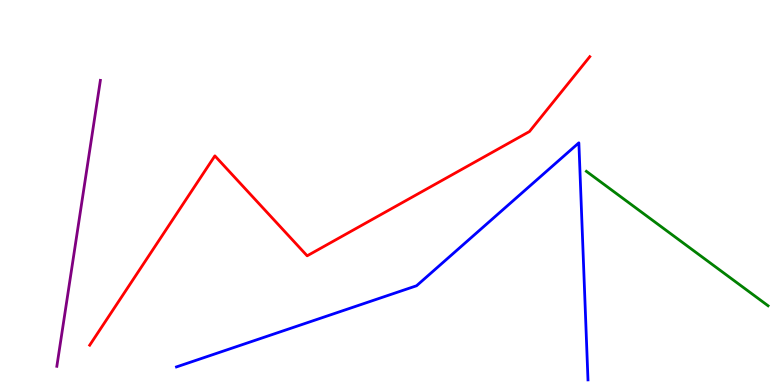[{'lines': ['blue', 'red'], 'intersections': []}, {'lines': ['green', 'red'], 'intersections': []}, {'lines': ['purple', 'red'], 'intersections': []}, {'lines': ['blue', 'green'], 'intersections': []}, {'lines': ['blue', 'purple'], 'intersections': []}, {'lines': ['green', 'purple'], 'intersections': []}]